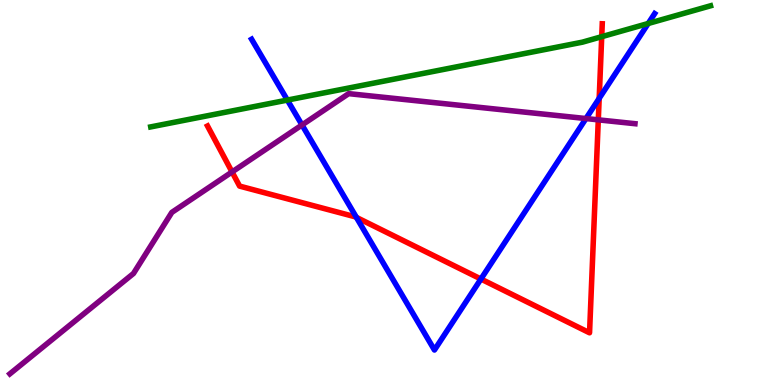[{'lines': ['blue', 'red'], 'intersections': [{'x': 4.6, 'y': 4.35}, {'x': 6.21, 'y': 2.75}, {'x': 7.73, 'y': 7.45}]}, {'lines': ['green', 'red'], 'intersections': [{'x': 7.76, 'y': 9.05}]}, {'lines': ['purple', 'red'], 'intersections': [{'x': 2.99, 'y': 5.53}, {'x': 7.72, 'y': 6.89}]}, {'lines': ['blue', 'green'], 'intersections': [{'x': 3.71, 'y': 7.4}, {'x': 8.36, 'y': 9.39}]}, {'lines': ['blue', 'purple'], 'intersections': [{'x': 3.9, 'y': 6.75}, {'x': 7.56, 'y': 6.92}]}, {'lines': ['green', 'purple'], 'intersections': []}]